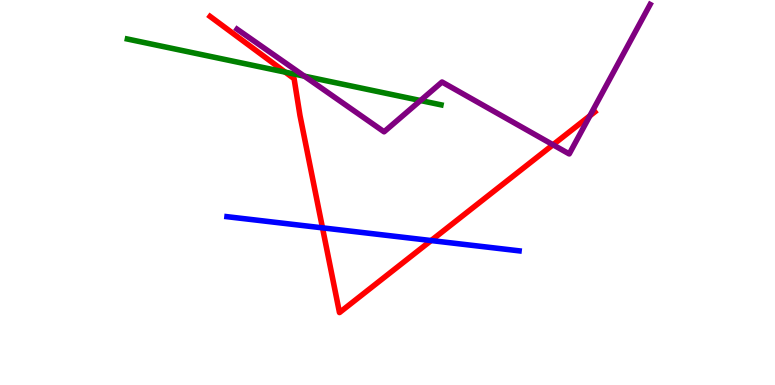[{'lines': ['blue', 'red'], 'intersections': [{'x': 4.16, 'y': 4.08}, {'x': 5.56, 'y': 3.75}]}, {'lines': ['green', 'red'], 'intersections': [{'x': 3.68, 'y': 8.13}]}, {'lines': ['purple', 'red'], 'intersections': [{'x': 7.14, 'y': 6.24}, {'x': 7.61, 'y': 6.99}]}, {'lines': ['blue', 'green'], 'intersections': []}, {'lines': ['blue', 'purple'], 'intersections': []}, {'lines': ['green', 'purple'], 'intersections': [{'x': 3.93, 'y': 8.02}, {'x': 5.43, 'y': 7.39}]}]